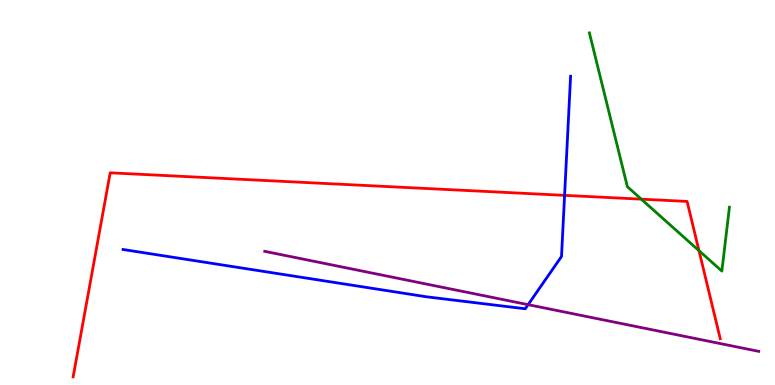[{'lines': ['blue', 'red'], 'intersections': [{'x': 7.29, 'y': 4.93}]}, {'lines': ['green', 'red'], 'intersections': [{'x': 8.27, 'y': 4.83}, {'x': 9.02, 'y': 3.49}]}, {'lines': ['purple', 'red'], 'intersections': []}, {'lines': ['blue', 'green'], 'intersections': []}, {'lines': ['blue', 'purple'], 'intersections': [{'x': 6.81, 'y': 2.09}]}, {'lines': ['green', 'purple'], 'intersections': []}]